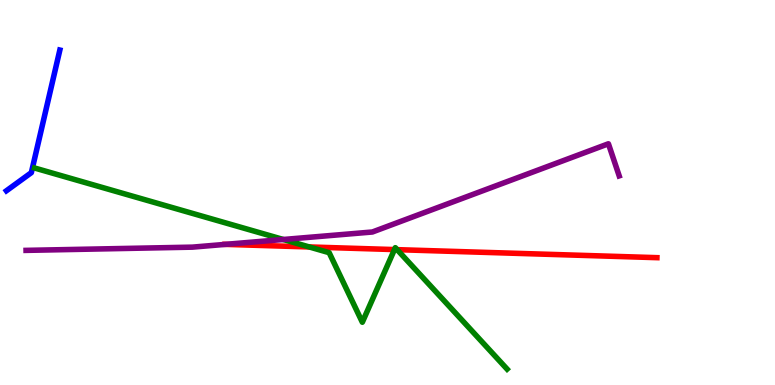[{'lines': ['blue', 'red'], 'intersections': []}, {'lines': ['green', 'red'], 'intersections': [{'x': 3.99, 'y': 3.59}, {'x': 5.09, 'y': 3.52}, {'x': 5.12, 'y': 3.52}]}, {'lines': ['purple', 'red'], 'intersections': [{'x': 2.91, 'y': 3.65}]}, {'lines': ['blue', 'green'], 'intersections': []}, {'lines': ['blue', 'purple'], 'intersections': []}, {'lines': ['green', 'purple'], 'intersections': [{'x': 3.66, 'y': 3.78}]}]